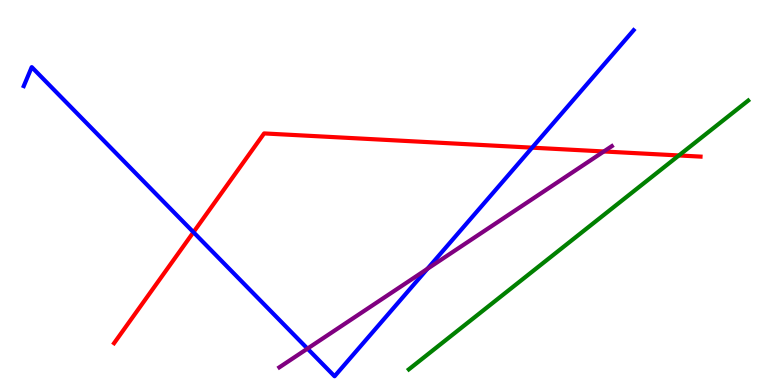[{'lines': ['blue', 'red'], 'intersections': [{'x': 2.5, 'y': 3.97}, {'x': 6.87, 'y': 6.16}]}, {'lines': ['green', 'red'], 'intersections': [{'x': 8.76, 'y': 5.96}]}, {'lines': ['purple', 'red'], 'intersections': [{'x': 7.79, 'y': 6.07}]}, {'lines': ['blue', 'green'], 'intersections': []}, {'lines': ['blue', 'purple'], 'intersections': [{'x': 3.97, 'y': 0.945}, {'x': 5.51, 'y': 3.02}]}, {'lines': ['green', 'purple'], 'intersections': []}]